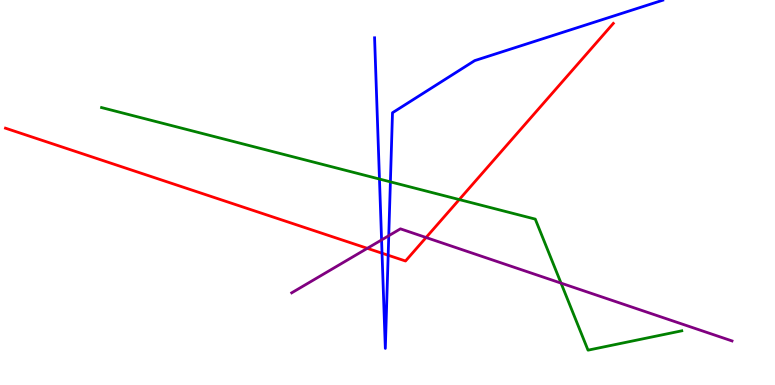[{'lines': ['blue', 'red'], 'intersections': [{'x': 4.93, 'y': 3.42}, {'x': 5.01, 'y': 3.37}]}, {'lines': ['green', 'red'], 'intersections': [{'x': 5.93, 'y': 4.82}]}, {'lines': ['purple', 'red'], 'intersections': [{'x': 4.74, 'y': 3.55}, {'x': 5.5, 'y': 3.83}]}, {'lines': ['blue', 'green'], 'intersections': [{'x': 4.9, 'y': 5.35}, {'x': 5.04, 'y': 5.28}]}, {'lines': ['blue', 'purple'], 'intersections': [{'x': 4.92, 'y': 3.77}, {'x': 5.02, 'y': 3.88}]}, {'lines': ['green', 'purple'], 'intersections': [{'x': 7.24, 'y': 2.65}]}]